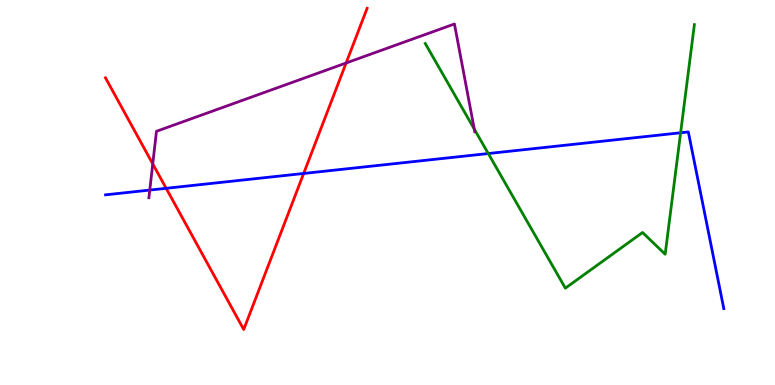[{'lines': ['blue', 'red'], 'intersections': [{'x': 2.14, 'y': 5.11}, {'x': 3.92, 'y': 5.49}]}, {'lines': ['green', 'red'], 'intersections': []}, {'lines': ['purple', 'red'], 'intersections': [{'x': 1.97, 'y': 5.74}, {'x': 4.47, 'y': 8.36}]}, {'lines': ['blue', 'green'], 'intersections': [{'x': 6.3, 'y': 6.01}, {'x': 8.78, 'y': 6.55}]}, {'lines': ['blue', 'purple'], 'intersections': [{'x': 1.93, 'y': 5.06}]}, {'lines': ['green', 'purple'], 'intersections': [{'x': 6.12, 'y': 6.65}]}]